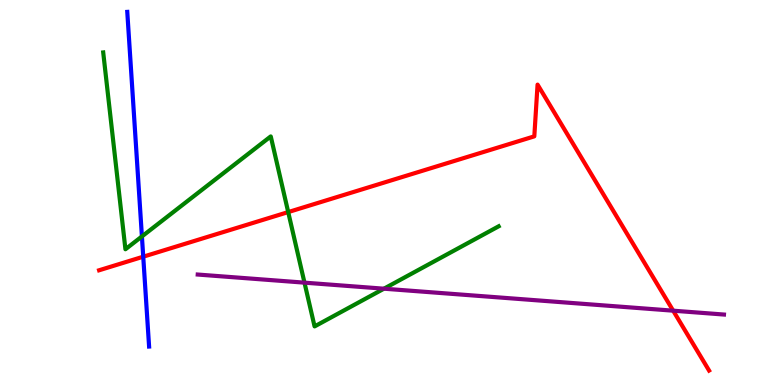[{'lines': ['blue', 'red'], 'intersections': [{'x': 1.85, 'y': 3.33}]}, {'lines': ['green', 'red'], 'intersections': [{'x': 3.72, 'y': 4.49}]}, {'lines': ['purple', 'red'], 'intersections': [{'x': 8.69, 'y': 1.93}]}, {'lines': ['blue', 'green'], 'intersections': [{'x': 1.83, 'y': 3.86}]}, {'lines': ['blue', 'purple'], 'intersections': []}, {'lines': ['green', 'purple'], 'intersections': [{'x': 3.93, 'y': 2.66}, {'x': 4.95, 'y': 2.5}]}]